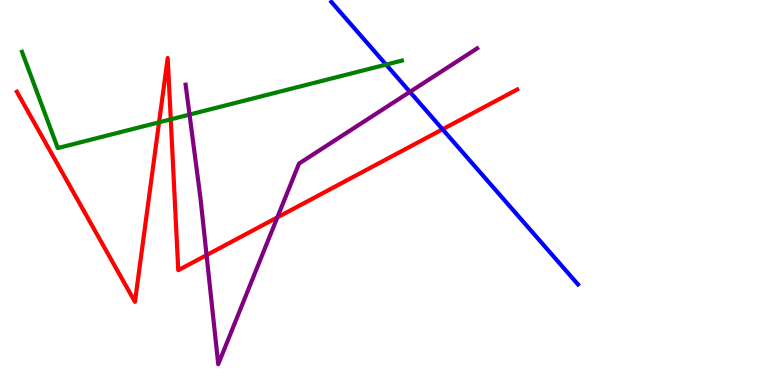[{'lines': ['blue', 'red'], 'intersections': [{'x': 5.71, 'y': 6.64}]}, {'lines': ['green', 'red'], 'intersections': [{'x': 2.05, 'y': 6.82}, {'x': 2.2, 'y': 6.9}]}, {'lines': ['purple', 'red'], 'intersections': [{'x': 2.67, 'y': 3.37}, {'x': 3.58, 'y': 4.35}]}, {'lines': ['blue', 'green'], 'intersections': [{'x': 4.98, 'y': 8.32}]}, {'lines': ['blue', 'purple'], 'intersections': [{'x': 5.29, 'y': 7.61}]}, {'lines': ['green', 'purple'], 'intersections': [{'x': 2.45, 'y': 7.02}]}]